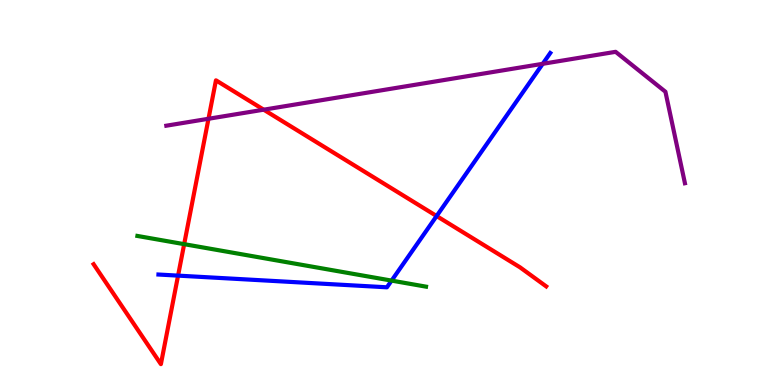[{'lines': ['blue', 'red'], 'intersections': [{'x': 2.3, 'y': 2.84}, {'x': 5.63, 'y': 4.39}]}, {'lines': ['green', 'red'], 'intersections': [{'x': 2.38, 'y': 3.66}]}, {'lines': ['purple', 'red'], 'intersections': [{'x': 2.69, 'y': 6.92}, {'x': 3.4, 'y': 7.15}]}, {'lines': ['blue', 'green'], 'intersections': [{'x': 5.05, 'y': 2.71}]}, {'lines': ['blue', 'purple'], 'intersections': [{'x': 7.0, 'y': 8.34}]}, {'lines': ['green', 'purple'], 'intersections': []}]